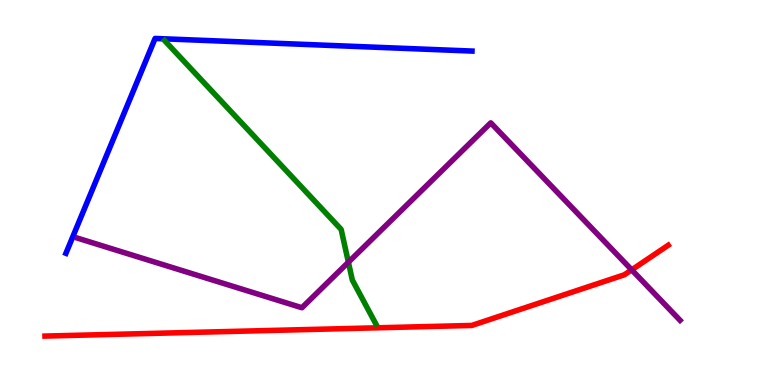[{'lines': ['blue', 'red'], 'intersections': []}, {'lines': ['green', 'red'], 'intersections': []}, {'lines': ['purple', 'red'], 'intersections': [{'x': 8.15, 'y': 2.99}]}, {'lines': ['blue', 'green'], 'intersections': []}, {'lines': ['blue', 'purple'], 'intersections': []}, {'lines': ['green', 'purple'], 'intersections': [{'x': 4.5, 'y': 3.19}]}]